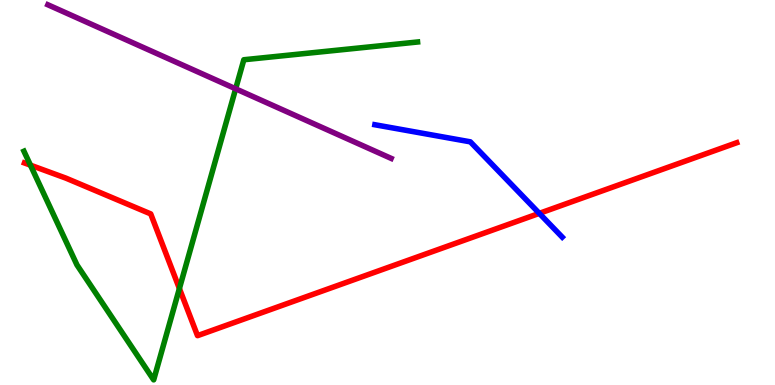[{'lines': ['blue', 'red'], 'intersections': [{'x': 6.96, 'y': 4.46}]}, {'lines': ['green', 'red'], 'intersections': [{'x': 0.393, 'y': 5.71}, {'x': 2.31, 'y': 2.51}]}, {'lines': ['purple', 'red'], 'intersections': []}, {'lines': ['blue', 'green'], 'intersections': []}, {'lines': ['blue', 'purple'], 'intersections': []}, {'lines': ['green', 'purple'], 'intersections': [{'x': 3.04, 'y': 7.69}]}]